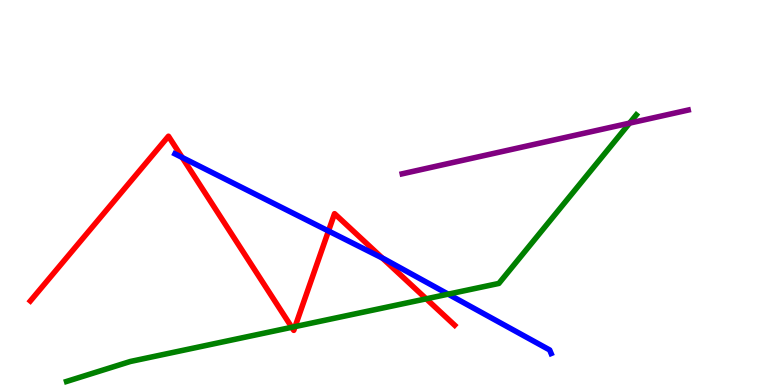[{'lines': ['blue', 'red'], 'intersections': [{'x': 2.35, 'y': 5.91}, {'x': 4.24, 'y': 4.0}, {'x': 4.93, 'y': 3.3}]}, {'lines': ['green', 'red'], 'intersections': [{'x': 3.76, 'y': 1.5}, {'x': 3.81, 'y': 1.52}, {'x': 5.5, 'y': 2.24}]}, {'lines': ['purple', 'red'], 'intersections': []}, {'lines': ['blue', 'green'], 'intersections': [{'x': 5.78, 'y': 2.36}]}, {'lines': ['blue', 'purple'], 'intersections': []}, {'lines': ['green', 'purple'], 'intersections': [{'x': 8.12, 'y': 6.8}]}]